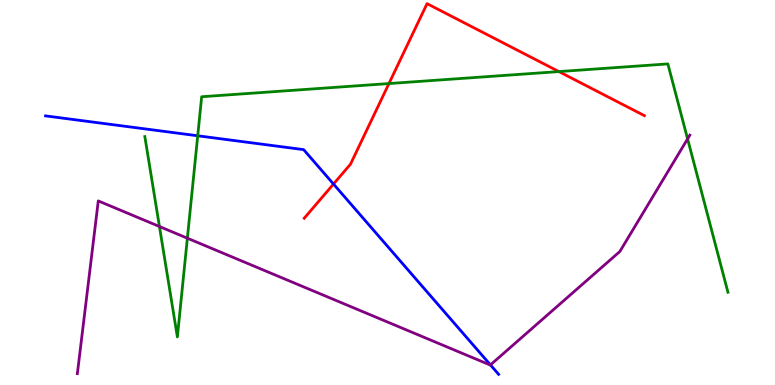[{'lines': ['blue', 'red'], 'intersections': [{'x': 4.3, 'y': 5.22}]}, {'lines': ['green', 'red'], 'intersections': [{'x': 5.02, 'y': 7.83}, {'x': 7.21, 'y': 8.14}]}, {'lines': ['purple', 'red'], 'intersections': []}, {'lines': ['blue', 'green'], 'intersections': [{'x': 2.55, 'y': 6.47}]}, {'lines': ['blue', 'purple'], 'intersections': [{'x': 6.33, 'y': 0.522}]}, {'lines': ['green', 'purple'], 'intersections': [{'x': 2.06, 'y': 4.12}, {'x': 2.42, 'y': 3.81}, {'x': 8.87, 'y': 6.39}]}]